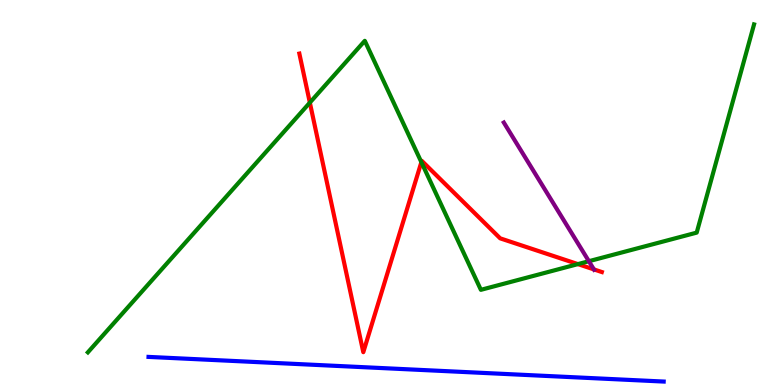[{'lines': ['blue', 'red'], 'intersections': []}, {'lines': ['green', 'red'], 'intersections': [{'x': 4.0, 'y': 7.33}, {'x': 5.44, 'y': 5.79}, {'x': 7.46, 'y': 3.14}]}, {'lines': ['purple', 'red'], 'intersections': [{'x': 7.66, 'y': 3.0}]}, {'lines': ['blue', 'green'], 'intersections': []}, {'lines': ['blue', 'purple'], 'intersections': []}, {'lines': ['green', 'purple'], 'intersections': [{'x': 7.6, 'y': 3.22}]}]